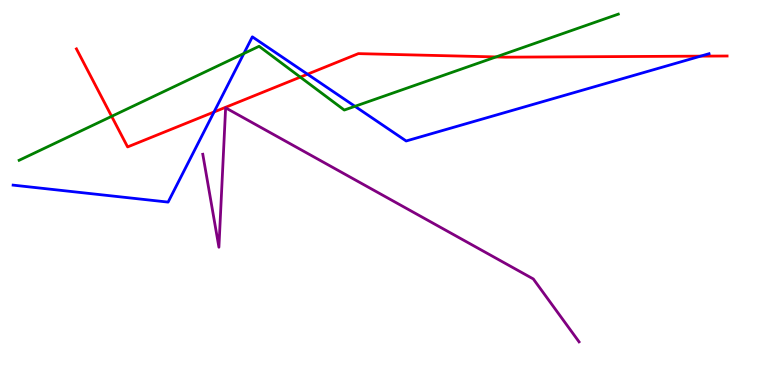[{'lines': ['blue', 'red'], 'intersections': [{'x': 2.76, 'y': 7.09}, {'x': 3.97, 'y': 8.07}, {'x': 9.04, 'y': 8.54}]}, {'lines': ['green', 'red'], 'intersections': [{'x': 1.44, 'y': 6.98}, {'x': 3.87, 'y': 8.0}, {'x': 6.4, 'y': 8.52}]}, {'lines': ['purple', 'red'], 'intersections': []}, {'lines': ['blue', 'green'], 'intersections': [{'x': 3.15, 'y': 8.61}, {'x': 4.58, 'y': 7.24}]}, {'lines': ['blue', 'purple'], 'intersections': []}, {'lines': ['green', 'purple'], 'intersections': []}]